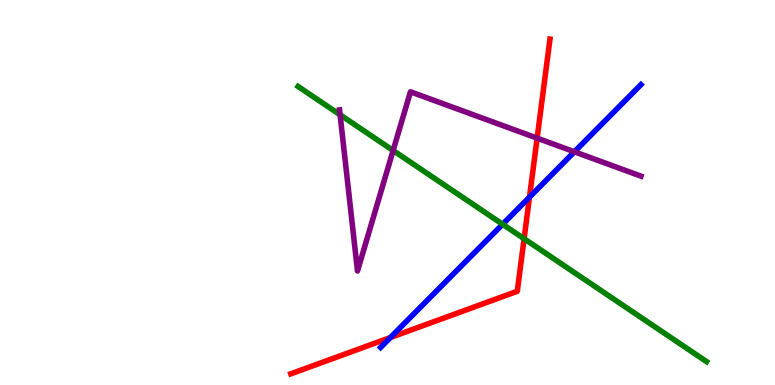[{'lines': ['blue', 'red'], 'intersections': [{'x': 5.04, 'y': 1.23}, {'x': 6.83, 'y': 4.88}]}, {'lines': ['green', 'red'], 'intersections': [{'x': 6.76, 'y': 3.8}]}, {'lines': ['purple', 'red'], 'intersections': [{'x': 6.93, 'y': 6.41}]}, {'lines': ['blue', 'green'], 'intersections': [{'x': 6.49, 'y': 4.18}]}, {'lines': ['blue', 'purple'], 'intersections': [{'x': 7.41, 'y': 6.06}]}, {'lines': ['green', 'purple'], 'intersections': [{'x': 4.39, 'y': 7.02}, {'x': 5.07, 'y': 6.09}]}]